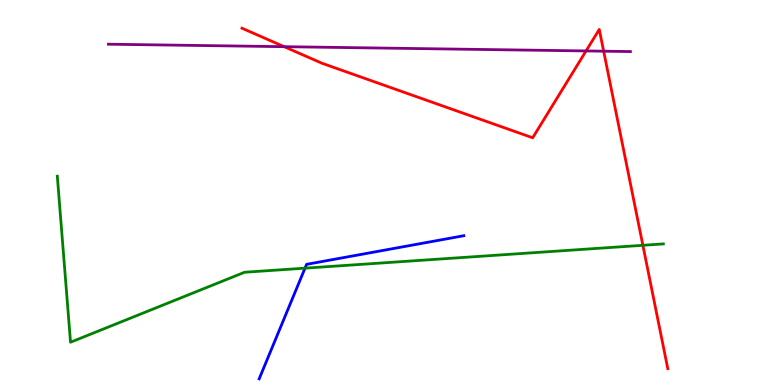[{'lines': ['blue', 'red'], 'intersections': []}, {'lines': ['green', 'red'], 'intersections': [{'x': 8.3, 'y': 3.63}]}, {'lines': ['purple', 'red'], 'intersections': [{'x': 3.67, 'y': 8.79}, {'x': 7.56, 'y': 8.68}, {'x': 7.79, 'y': 8.67}]}, {'lines': ['blue', 'green'], 'intersections': [{'x': 3.94, 'y': 3.03}]}, {'lines': ['blue', 'purple'], 'intersections': []}, {'lines': ['green', 'purple'], 'intersections': []}]